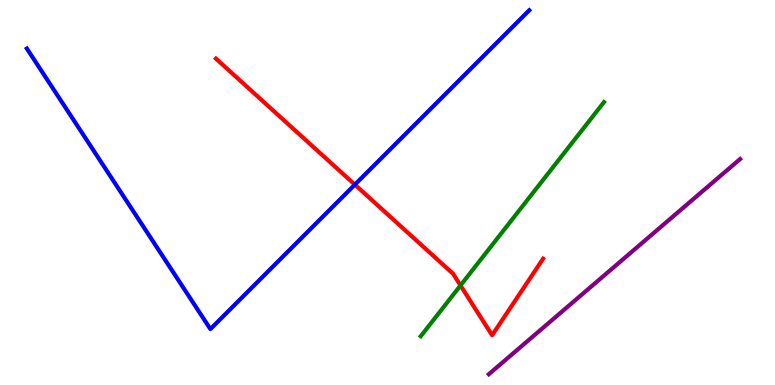[{'lines': ['blue', 'red'], 'intersections': [{'x': 4.58, 'y': 5.2}]}, {'lines': ['green', 'red'], 'intersections': [{'x': 5.94, 'y': 2.59}]}, {'lines': ['purple', 'red'], 'intersections': []}, {'lines': ['blue', 'green'], 'intersections': []}, {'lines': ['blue', 'purple'], 'intersections': []}, {'lines': ['green', 'purple'], 'intersections': []}]